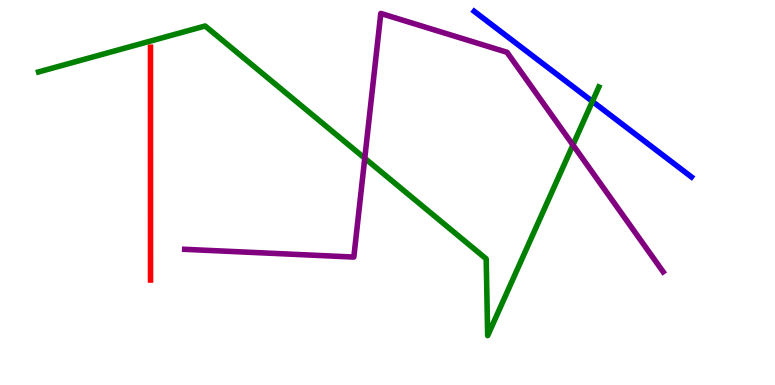[{'lines': ['blue', 'red'], 'intersections': []}, {'lines': ['green', 'red'], 'intersections': []}, {'lines': ['purple', 'red'], 'intersections': []}, {'lines': ['blue', 'green'], 'intersections': [{'x': 7.64, 'y': 7.37}]}, {'lines': ['blue', 'purple'], 'intersections': []}, {'lines': ['green', 'purple'], 'intersections': [{'x': 4.71, 'y': 5.89}, {'x': 7.39, 'y': 6.23}]}]